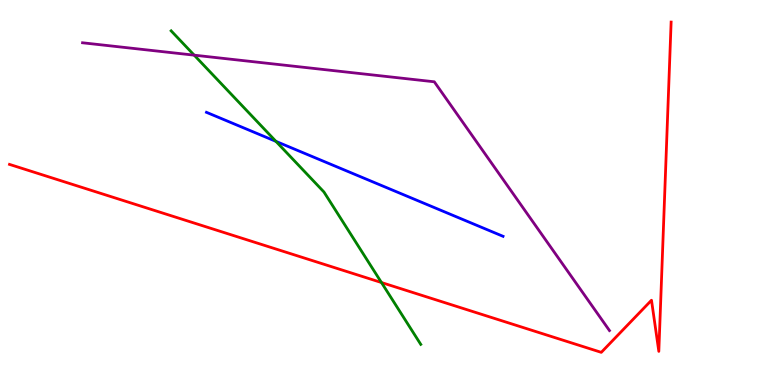[{'lines': ['blue', 'red'], 'intersections': []}, {'lines': ['green', 'red'], 'intersections': [{'x': 4.92, 'y': 2.66}]}, {'lines': ['purple', 'red'], 'intersections': []}, {'lines': ['blue', 'green'], 'intersections': [{'x': 3.56, 'y': 6.33}]}, {'lines': ['blue', 'purple'], 'intersections': []}, {'lines': ['green', 'purple'], 'intersections': [{'x': 2.51, 'y': 8.57}]}]